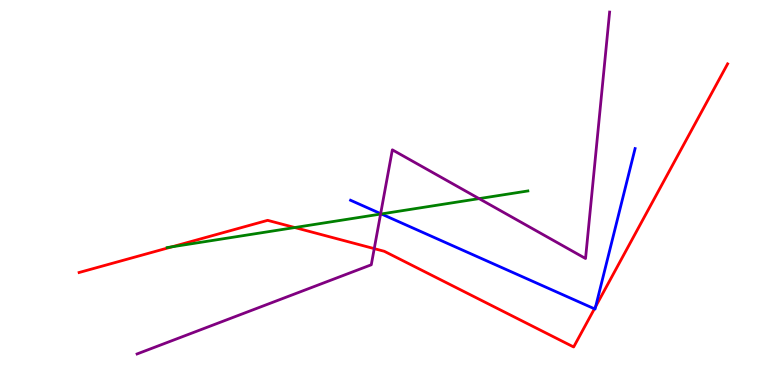[{'lines': ['blue', 'red'], 'intersections': [{'x': 7.67, 'y': 1.98}, {'x': 7.69, 'y': 2.04}]}, {'lines': ['green', 'red'], 'intersections': [{'x': 2.22, 'y': 3.59}, {'x': 3.8, 'y': 4.09}]}, {'lines': ['purple', 'red'], 'intersections': [{'x': 4.83, 'y': 3.54}]}, {'lines': ['blue', 'green'], 'intersections': [{'x': 4.92, 'y': 4.44}]}, {'lines': ['blue', 'purple'], 'intersections': [{'x': 4.91, 'y': 4.45}]}, {'lines': ['green', 'purple'], 'intersections': [{'x': 4.91, 'y': 4.44}, {'x': 6.18, 'y': 4.84}]}]